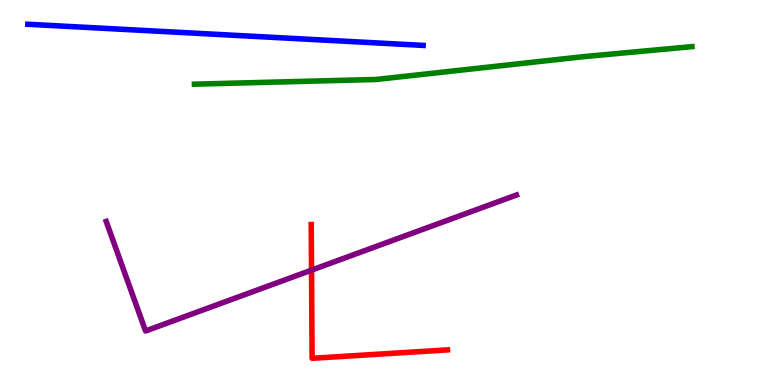[{'lines': ['blue', 'red'], 'intersections': []}, {'lines': ['green', 'red'], 'intersections': []}, {'lines': ['purple', 'red'], 'intersections': [{'x': 4.02, 'y': 2.98}]}, {'lines': ['blue', 'green'], 'intersections': []}, {'lines': ['blue', 'purple'], 'intersections': []}, {'lines': ['green', 'purple'], 'intersections': []}]